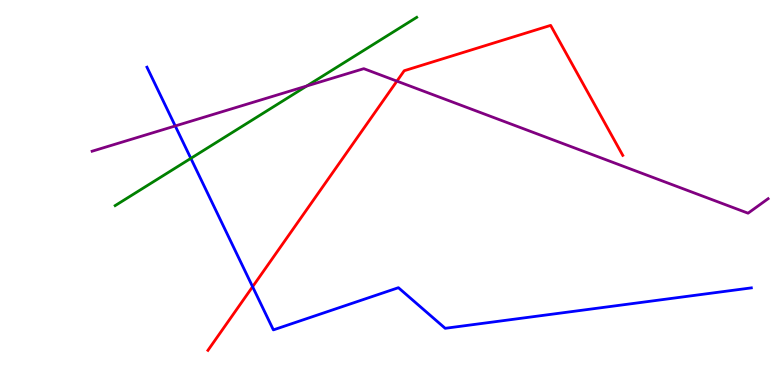[{'lines': ['blue', 'red'], 'intersections': [{'x': 3.26, 'y': 2.55}]}, {'lines': ['green', 'red'], 'intersections': []}, {'lines': ['purple', 'red'], 'intersections': [{'x': 5.12, 'y': 7.89}]}, {'lines': ['blue', 'green'], 'intersections': [{'x': 2.46, 'y': 5.89}]}, {'lines': ['blue', 'purple'], 'intersections': [{'x': 2.26, 'y': 6.73}]}, {'lines': ['green', 'purple'], 'intersections': [{'x': 3.96, 'y': 7.77}]}]